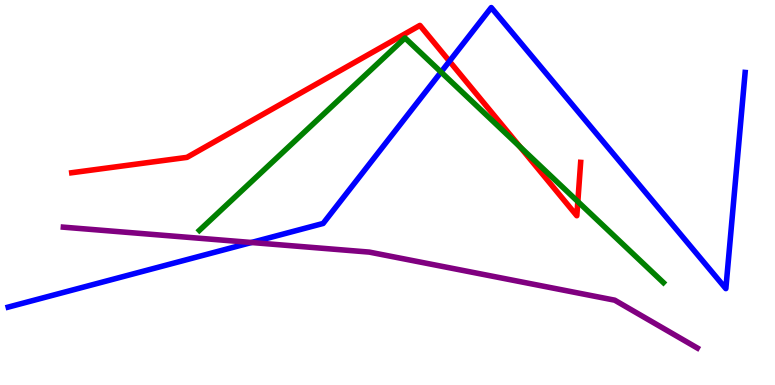[{'lines': ['blue', 'red'], 'intersections': [{'x': 5.8, 'y': 8.41}]}, {'lines': ['green', 'red'], 'intersections': [{'x': 6.71, 'y': 6.19}, {'x': 7.46, 'y': 4.76}]}, {'lines': ['purple', 'red'], 'intersections': []}, {'lines': ['blue', 'green'], 'intersections': [{'x': 5.69, 'y': 8.13}]}, {'lines': ['blue', 'purple'], 'intersections': [{'x': 3.24, 'y': 3.7}]}, {'lines': ['green', 'purple'], 'intersections': []}]